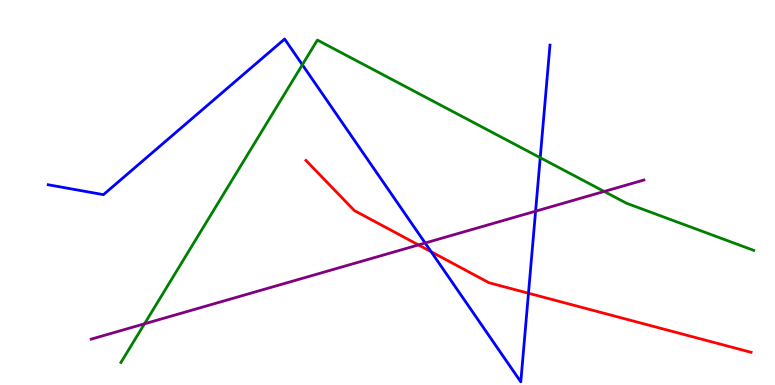[{'lines': ['blue', 'red'], 'intersections': [{'x': 5.56, 'y': 3.46}, {'x': 6.82, 'y': 2.38}]}, {'lines': ['green', 'red'], 'intersections': []}, {'lines': ['purple', 'red'], 'intersections': [{'x': 5.4, 'y': 3.64}]}, {'lines': ['blue', 'green'], 'intersections': [{'x': 3.9, 'y': 8.32}, {'x': 6.97, 'y': 5.9}]}, {'lines': ['blue', 'purple'], 'intersections': [{'x': 5.49, 'y': 3.69}, {'x': 6.91, 'y': 4.51}]}, {'lines': ['green', 'purple'], 'intersections': [{'x': 1.86, 'y': 1.59}, {'x': 7.8, 'y': 5.03}]}]